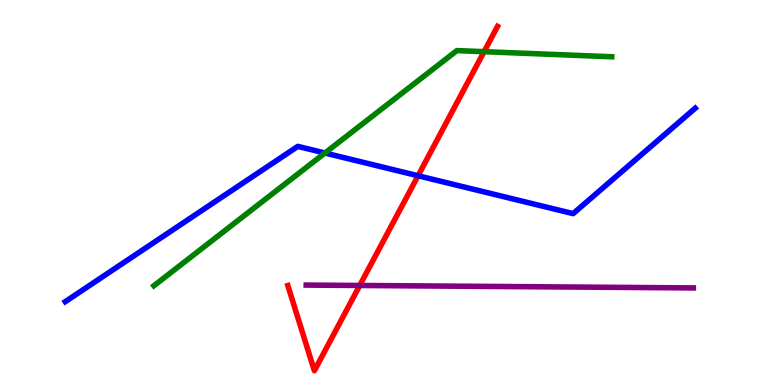[{'lines': ['blue', 'red'], 'intersections': [{'x': 5.39, 'y': 5.43}]}, {'lines': ['green', 'red'], 'intersections': [{'x': 6.25, 'y': 8.66}]}, {'lines': ['purple', 'red'], 'intersections': [{'x': 4.64, 'y': 2.59}]}, {'lines': ['blue', 'green'], 'intersections': [{'x': 4.19, 'y': 6.03}]}, {'lines': ['blue', 'purple'], 'intersections': []}, {'lines': ['green', 'purple'], 'intersections': []}]